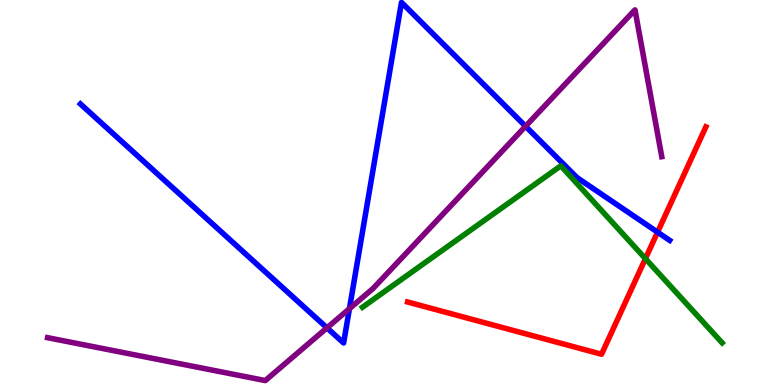[{'lines': ['blue', 'red'], 'intersections': [{'x': 8.48, 'y': 3.97}]}, {'lines': ['green', 'red'], 'intersections': [{'x': 8.33, 'y': 3.28}]}, {'lines': ['purple', 'red'], 'intersections': []}, {'lines': ['blue', 'green'], 'intersections': []}, {'lines': ['blue', 'purple'], 'intersections': [{'x': 4.22, 'y': 1.48}, {'x': 4.51, 'y': 1.98}, {'x': 6.78, 'y': 6.72}]}, {'lines': ['green', 'purple'], 'intersections': []}]